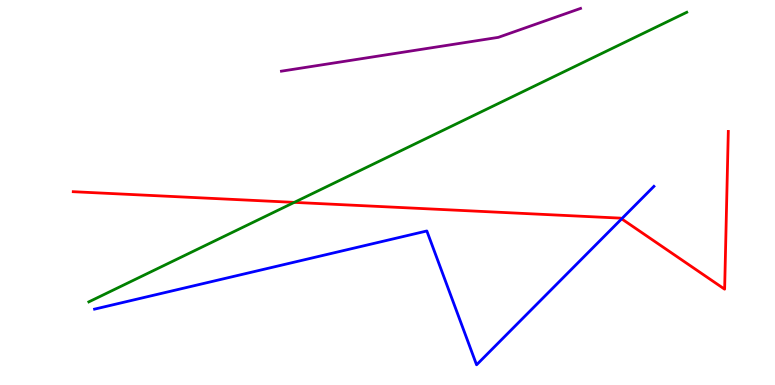[{'lines': ['blue', 'red'], 'intersections': [{'x': 8.02, 'y': 4.32}]}, {'lines': ['green', 'red'], 'intersections': [{'x': 3.8, 'y': 4.74}]}, {'lines': ['purple', 'red'], 'intersections': []}, {'lines': ['blue', 'green'], 'intersections': []}, {'lines': ['blue', 'purple'], 'intersections': []}, {'lines': ['green', 'purple'], 'intersections': []}]